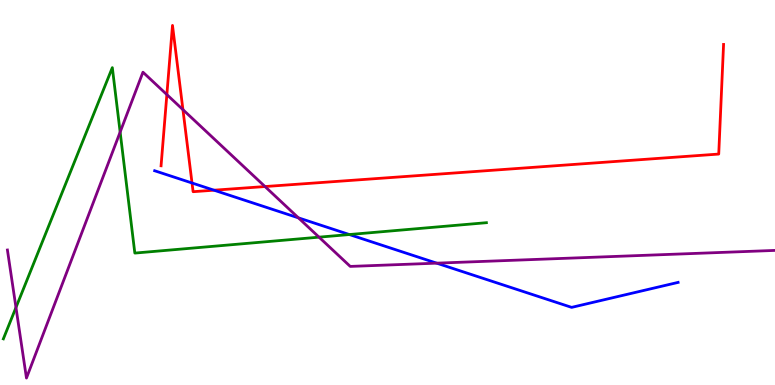[{'lines': ['blue', 'red'], 'intersections': [{'x': 2.48, 'y': 5.25}, {'x': 2.76, 'y': 5.06}]}, {'lines': ['green', 'red'], 'intersections': []}, {'lines': ['purple', 'red'], 'intersections': [{'x': 2.15, 'y': 7.54}, {'x': 2.36, 'y': 7.15}, {'x': 3.42, 'y': 5.15}]}, {'lines': ['blue', 'green'], 'intersections': [{'x': 4.51, 'y': 3.91}]}, {'lines': ['blue', 'purple'], 'intersections': [{'x': 3.85, 'y': 4.34}, {'x': 5.63, 'y': 3.16}]}, {'lines': ['green', 'purple'], 'intersections': [{'x': 0.206, 'y': 2.01}, {'x': 1.55, 'y': 6.57}, {'x': 4.12, 'y': 3.84}]}]